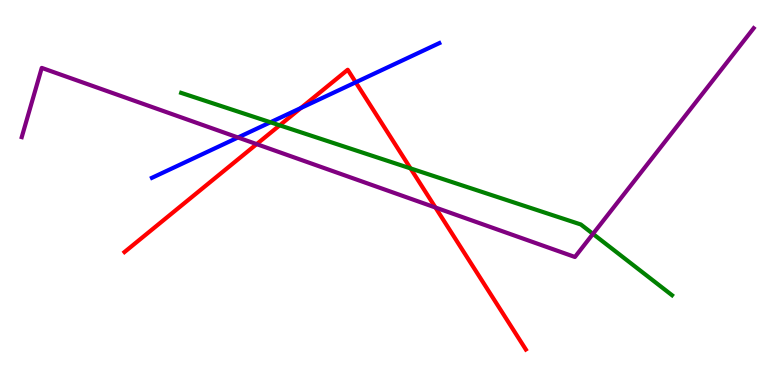[{'lines': ['blue', 'red'], 'intersections': [{'x': 3.88, 'y': 7.19}, {'x': 4.59, 'y': 7.86}]}, {'lines': ['green', 'red'], 'intersections': [{'x': 3.61, 'y': 6.74}, {'x': 5.3, 'y': 5.63}]}, {'lines': ['purple', 'red'], 'intersections': [{'x': 3.31, 'y': 6.26}, {'x': 5.62, 'y': 4.61}]}, {'lines': ['blue', 'green'], 'intersections': [{'x': 3.49, 'y': 6.82}]}, {'lines': ['blue', 'purple'], 'intersections': [{'x': 3.07, 'y': 6.43}]}, {'lines': ['green', 'purple'], 'intersections': [{'x': 7.65, 'y': 3.93}]}]